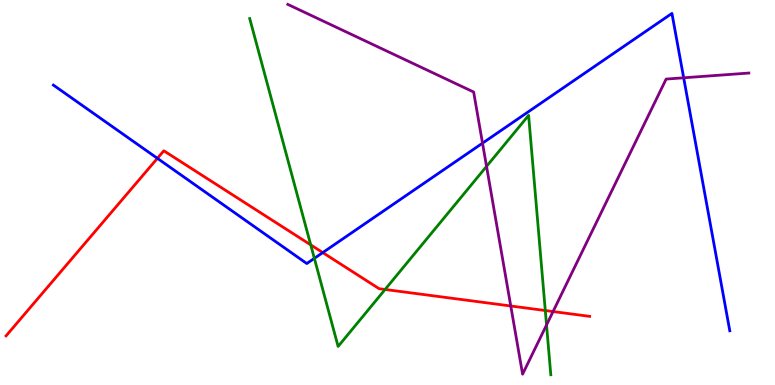[{'lines': ['blue', 'red'], 'intersections': [{'x': 2.03, 'y': 5.89}, {'x': 4.16, 'y': 3.44}]}, {'lines': ['green', 'red'], 'intersections': [{'x': 4.01, 'y': 3.64}, {'x': 4.97, 'y': 2.48}, {'x': 7.04, 'y': 1.93}]}, {'lines': ['purple', 'red'], 'intersections': [{'x': 6.59, 'y': 2.05}, {'x': 7.14, 'y': 1.91}]}, {'lines': ['blue', 'green'], 'intersections': [{'x': 4.06, 'y': 3.29}]}, {'lines': ['blue', 'purple'], 'intersections': [{'x': 6.23, 'y': 6.28}, {'x': 8.82, 'y': 7.98}]}, {'lines': ['green', 'purple'], 'intersections': [{'x': 6.28, 'y': 5.68}, {'x': 7.05, 'y': 1.56}]}]